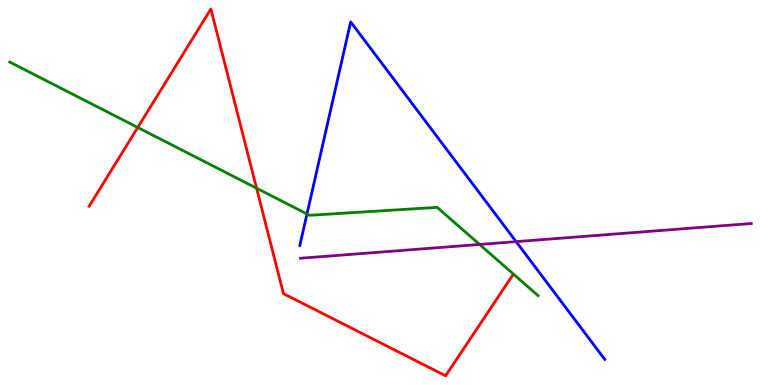[{'lines': ['blue', 'red'], 'intersections': []}, {'lines': ['green', 'red'], 'intersections': [{'x': 1.78, 'y': 6.69}, {'x': 3.31, 'y': 5.11}]}, {'lines': ['purple', 'red'], 'intersections': []}, {'lines': ['blue', 'green'], 'intersections': [{'x': 3.96, 'y': 4.44}]}, {'lines': ['blue', 'purple'], 'intersections': [{'x': 6.66, 'y': 3.72}]}, {'lines': ['green', 'purple'], 'intersections': [{'x': 6.19, 'y': 3.65}]}]